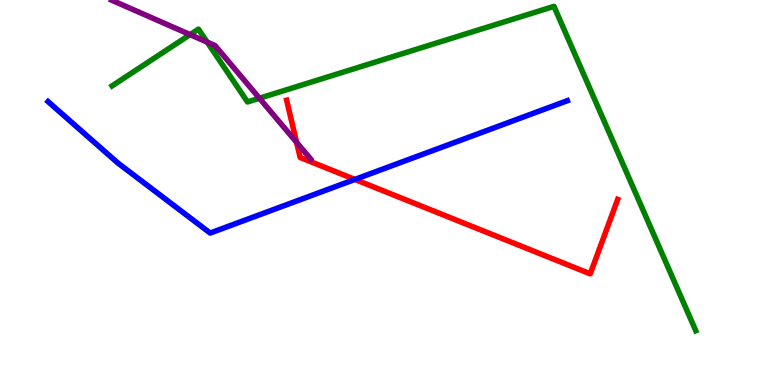[{'lines': ['blue', 'red'], 'intersections': [{'x': 4.58, 'y': 5.34}]}, {'lines': ['green', 'red'], 'intersections': []}, {'lines': ['purple', 'red'], 'intersections': [{'x': 3.83, 'y': 6.3}]}, {'lines': ['blue', 'green'], 'intersections': []}, {'lines': ['blue', 'purple'], 'intersections': []}, {'lines': ['green', 'purple'], 'intersections': [{'x': 2.45, 'y': 9.1}, {'x': 2.67, 'y': 8.91}, {'x': 3.35, 'y': 7.45}]}]